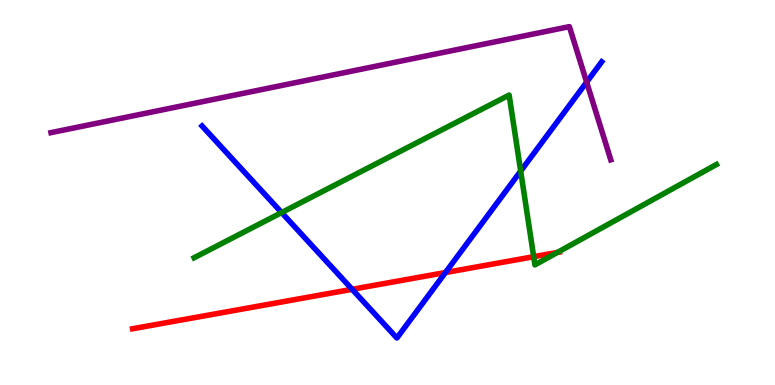[{'lines': ['blue', 'red'], 'intersections': [{'x': 4.54, 'y': 2.49}, {'x': 5.75, 'y': 2.92}]}, {'lines': ['green', 'red'], 'intersections': [{'x': 6.89, 'y': 3.33}, {'x': 7.19, 'y': 3.44}]}, {'lines': ['purple', 'red'], 'intersections': []}, {'lines': ['blue', 'green'], 'intersections': [{'x': 3.63, 'y': 4.48}, {'x': 6.72, 'y': 5.56}]}, {'lines': ['blue', 'purple'], 'intersections': [{'x': 7.57, 'y': 7.87}]}, {'lines': ['green', 'purple'], 'intersections': []}]